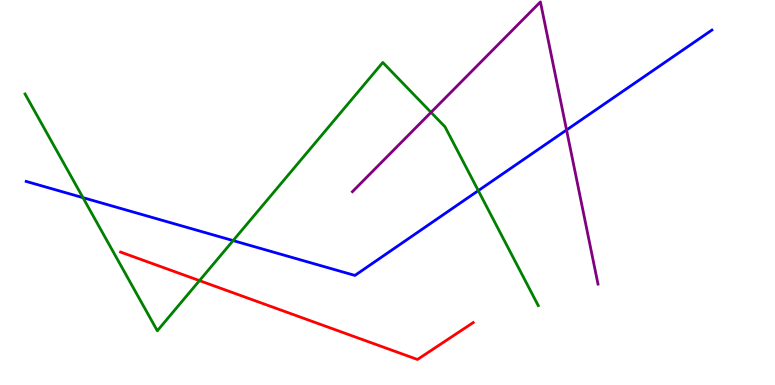[{'lines': ['blue', 'red'], 'intersections': []}, {'lines': ['green', 'red'], 'intersections': [{'x': 2.57, 'y': 2.71}]}, {'lines': ['purple', 'red'], 'intersections': []}, {'lines': ['blue', 'green'], 'intersections': [{'x': 1.07, 'y': 4.87}, {'x': 3.01, 'y': 3.75}, {'x': 6.17, 'y': 5.05}]}, {'lines': ['blue', 'purple'], 'intersections': [{'x': 7.31, 'y': 6.62}]}, {'lines': ['green', 'purple'], 'intersections': [{'x': 5.56, 'y': 7.08}]}]